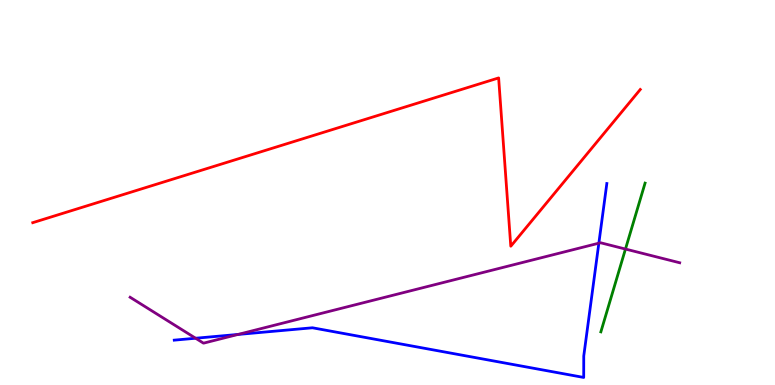[{'lines': ['blue', 'red'], 'intersections': []}, {'lines': ['green', 'red'], 'intersections': []}, {'lines': ['purple', 'red'], 'intersections': []}, {'lines': ['blue', 'green'], 'intersections': []}, {'lines': ['blue', 'purple'], 'intersections': [{'x': 2.52, 'y': 1.21}, {'x': 3.07, 'y': 1.31}, {'x': 7.73, 'y': 3.68}]}, {'lines': ['green', 'purple'], 'intersections': [{'x': 8.07, 'y': 3.53}]}]